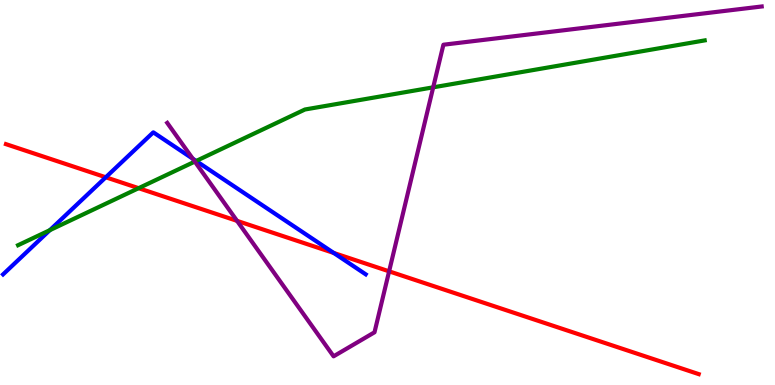[{'lines': ['blue', 'red'], 'intersections': [{'x': 1.36, 'y': 5.4}, {'x': 4.31, 'y': 3.43}]}, {'lines': ['green', 'red'], 'intersections': [{'x': 1.79, 'y': 5.11}]}, {'lines': ['purple', 'red'], 'intersections': [{'x': 3.06, 'y': 4.26}, {'x': 5.02, 'y': 2.95}]}, {'lines': ['blue', 'green'], 'intersections': [{'x': 0.643, 'y': 4.02}, {'x': 2.53, 'y': 5.82}]}, {'lines': ['blue', 'purple'], 'intersections': [{'x': 2.49, 'y': 5.88}]}, {'lines': ['green', 'purple'], 'intersections': [{'x': 2.51, 'y': 5.8}, {'x': 5.59, 'y': 7.73}]}]